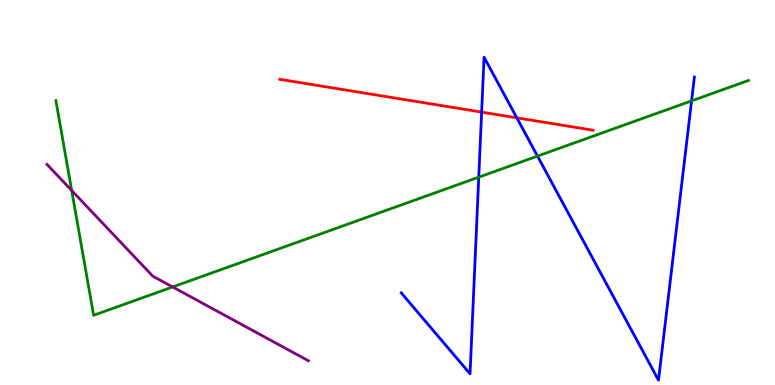[{'lines': ['blue', 'red'], 'intersections': [{'x': 6.21, 'y': 7.09}, {'x': 6.67, 'y': 6.94}]}, {'lines': ['green', 'red'], 'intersections': []}, {'lines': ['purple', 'red'], 'intersections': []}, {'lines': ['blue', 'green'], 'intersections': [{'x': 6.18, 'y': 5.4}, {'x': 6.94, 'y': 5.95}, {'x': 8.92, 'y': 7.38}]}, {'lines': ['blue', 'purple'], 'intersections': []}, {'lines': ['green', 'purple'], 'intersections': [{'x': 0.925, 'y': 5.05}, {'x': 2.23, 'y': 2.55}]}]